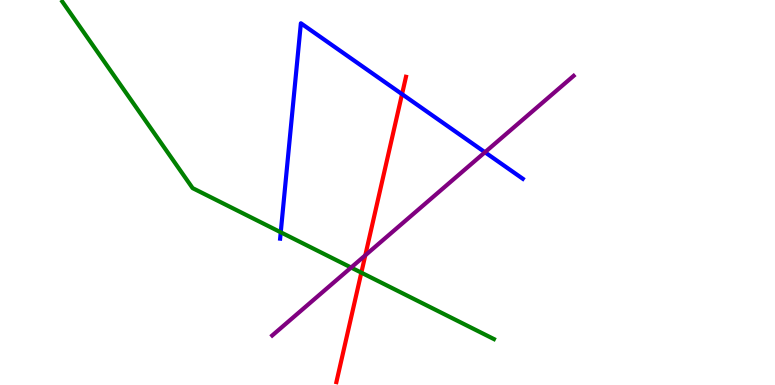[{'lines': ['blue', 'red'], 'intersections': [{'x': 5.19, 'y': 7.55}]}, {'lines': ['green', 'red'], 'intersections': [{'x': 4.66, 'y': 2.92}]}, {'lines': ['purple', 'red'], 'intersections': [{'x': 4.71, 'y': 3.37}]}, {'lines': ['blue', 'green'], 'intersections': [{'x': 3.62, 'y': 3.97}]}, {'lines': ['blue', 'purple'], 'intersections': [{'x': 6.26, 'y': 6.05}]}, {'lines': ['green', 'purple'], 'intersections': [{'x': 4.53, 'y': 3.05}]}]